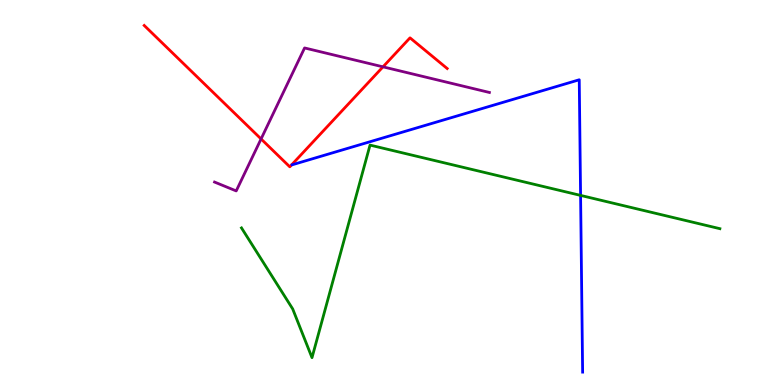[{'lines': ['blue', 'red'], 'intersections': []}, {'lines': ['green', 'red'], 'intersections': []}, {'lines': ['purple', 'red'], 'intersections': [{'x': 3.37, 'y': 6.39}, {'x': 4.94, 'y': 8.26}]}, {'lines': ['blue', 'green'], 'intersections': [{'x': 7.49, 'y': 4.92}]}, {'lines': ['blue', 'purple'], 'intersections': []}, {'lines': ['green', 'purple'], 'intersections': []}]